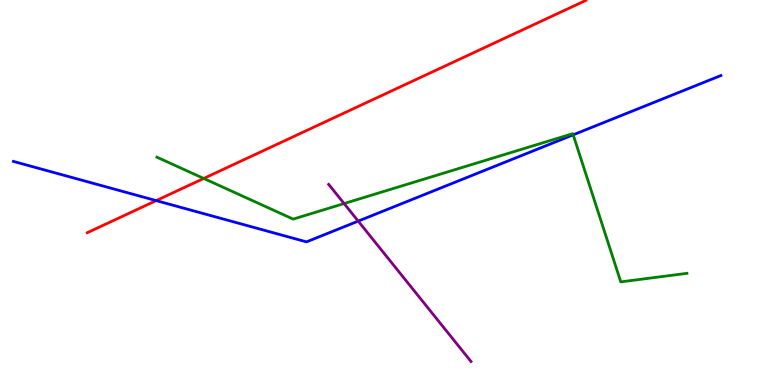[{'lines': ['blue', 'red'], 'intersections': [{'x': 2.02, 'y': 4.79}]}, {'lines': ['green', 'red'], 'intersections': [{'x': 2.63, 'y': 5.36}]}, {'lines': ['purple', 'red'], 'intersections': []}, {'lines': ['blue', 'green'], 'intersections': [{'x': 7.4, 'y': 6.5}]}, {'lines': ['blue', 'purple'], 'intersections': [{'x': 4.62, 'y': 4.26}]}, {'lines': ['green', 'purple'], 'intersections': [{'x': 4.44, 'y': 4.71}]}]